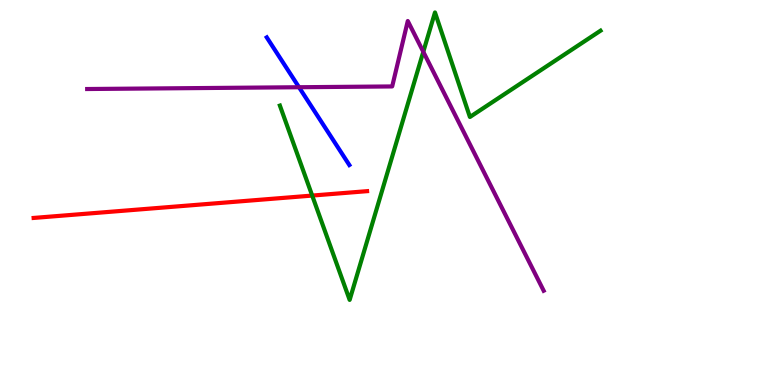[{'lines': ['blue', 'red'], 'intersections': []}, {'lines': ['green', 'red'], 'intersections': [{'x': 4.03, 'y': 4.92}]}, {'lines': ['purple', 'red'], 'intersections': []}, {'lines': ['blue', 'green'], 'intersections': []}, {'lines': ['blue', 'purple'], 'intersections': [{'x': 3.86, 'y': 7.73}]}, {'lines': ['green', 'purple'], 'intersections': [{'x': 5.46, 'y': 8.65}]}]